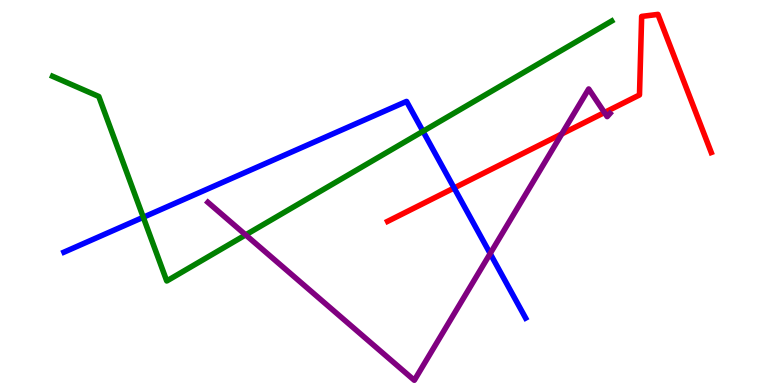[{'lines': ['blue', 'red'], 'intersections': [{'x': 5.86, 'y': 5.12}]}, {'lines': ['green', 'red'], 'intersections': []}, {'lines': ['purple', 'red'], 'intersections': [{'x': 7.25, 'y': 6.52}, {'x': 7.8, 'y': 7.08}]}, {'lines': ['blue', 'green'], 'intersections': [{'x': 1.85, 'y': 4.36}, {'x': 5.46, 'y': 6.59}]}, {'lines': ['blue', 'purple'], 'intersections': [{'x': 6.32, 'y': 3.41}]}, {'lines': ['green', 'purple'], 'intersections': [{'x': 3.17, 'y': 3.9}]}]